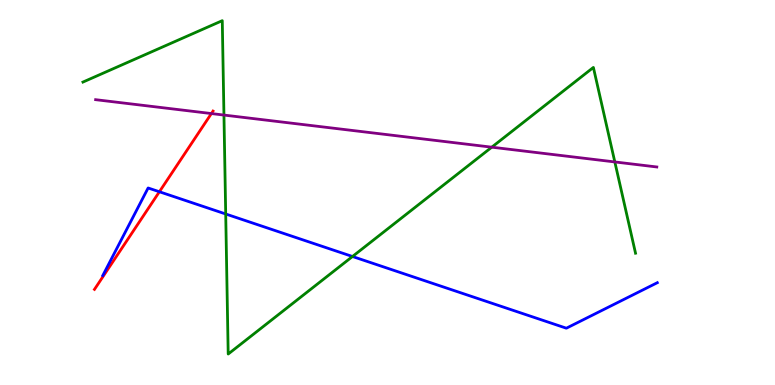[{'lines': ['blue', 'red'], 'intersections': [{'x': 2.06, 'y': 5.02}]}, {'lines': ['green', 'red'], 'intersections': []}, {'lines': ['purple', 'red'], 'intersections': [{'x': 2.73, 'y': 7.05}]}, {'lines': ['blue', 'green'], 'intersections': [{'x': 2.91, 'y': 4.44}, {'x': 4.55, 'y': 3.34}]}, {'lines': ['blue', 'purple'], 'intersections': []}, {'lines': ['green', 'purple'], 'intersections': [{'x': 2.89, 'y': 7.01}, {'x': 6.35, 'y': 6.18}, {'x': 7.93, 'y': 5.79}]}]